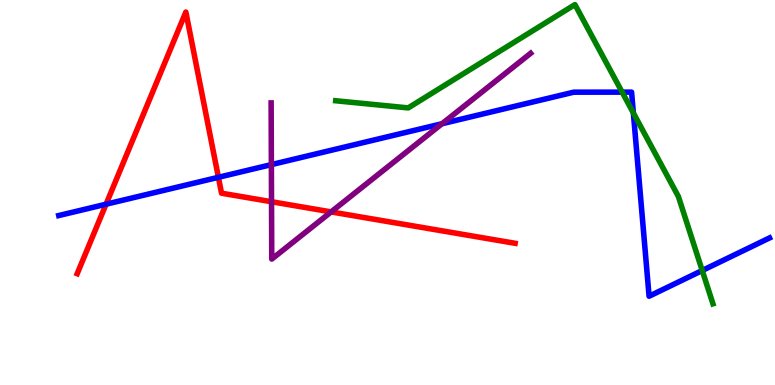[{'lines': ['blue', 'red'], 'intersections': [{'x': 1.37, 'y': 4.7}, {'x': 2.82, 'y': 5.39}]}, {'lines': ['green', 'red'], 'intersections': []}, {'lines': ['purple', 'red'], 'intersections': [{'x': 3.5, 'y': 4.76}, {'x': 4.27, 'y': 4.5}]}, {'lines': ['blue', 'green'], 'intersections': [{'x': 8.03, 'y': 7.61}, {'x': 8.17, 'y': 7.07}, {'x': 9.06, 'y': 2.97}]}, {'lines': ['blue', 'purple'], 'intersections': [{'x': 3.5, 'y': 5.72}, {'x': 5.7, 'y': 6.79}]}, {'lines': ['green', 'purple'], 'intersections': []}]